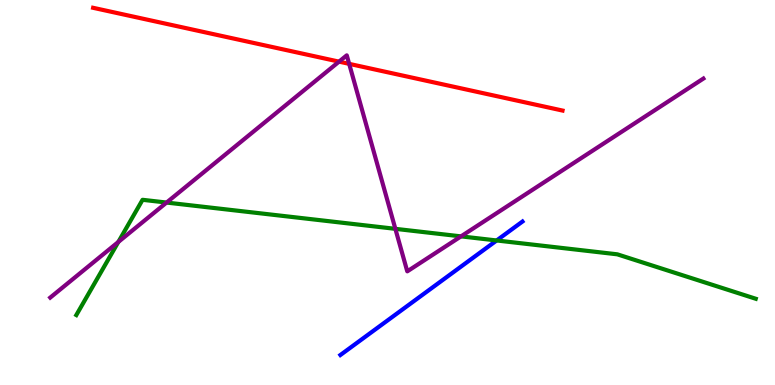[{'lines': ['blue', 'red'], 'intersections': []}, {'lines': ['green', 'red'], 'intersections': []}, {'lines': ['purple', 'red'], 'intersections': [{'x': 4.37, 'y': 8.4}, {'x': 4.51, 'y': 8.34}]}, {'lines': ['blue', 'green'], 'intersections': [{'x': 6.41, 'y': 3.75}]}, {'lines': ['blue', 'purple'], 'intersections': []}, {'lines': ['green', 'purple'], 'intersections': [{'x': 1.53, 'y': 3.72}, {'x': 2.15, 'y': 4.74}, {'x': 5.1, 'y': 4.06}, {'x': 5.95, 'y': 3.86}]}]